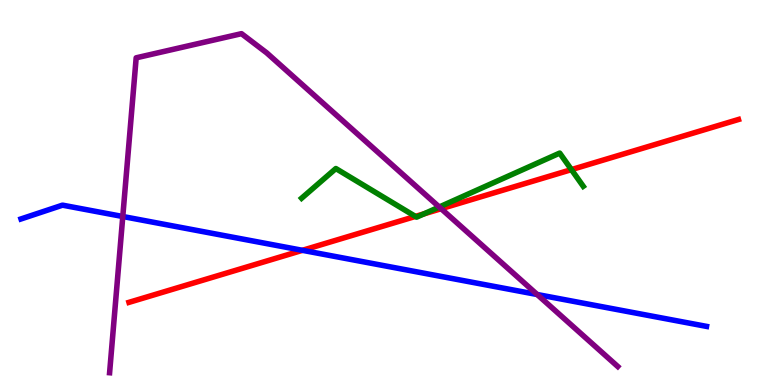[{'lines': ['blue', 'red'], 'intersections': [{'x': 3.9, 'y': 3.5}]}, {'lines': ['green', 'red'], 'intersections': [{'x': 5.36, 'y': 4.38}, {'x': 5.47, 'y': 4.45}, {'x': 7.37, 'y': 5.59}]}, {'lines': ['purple', 'red'], 'intersections': [{'x': 5.69, 'y': 4.58}]}, {'lines': ['blue', 'green'], 'intersections': []}, {'lines': ['blue', 'purple'], 'intersections': [{'x': 1.58, 'y': 4.38}, {'x': 6.93, 'y': 2.35}]}, {'lines': ['green', 'purple'], 'intersections': [{'x': 5.67, 'y': 4.62}]}]